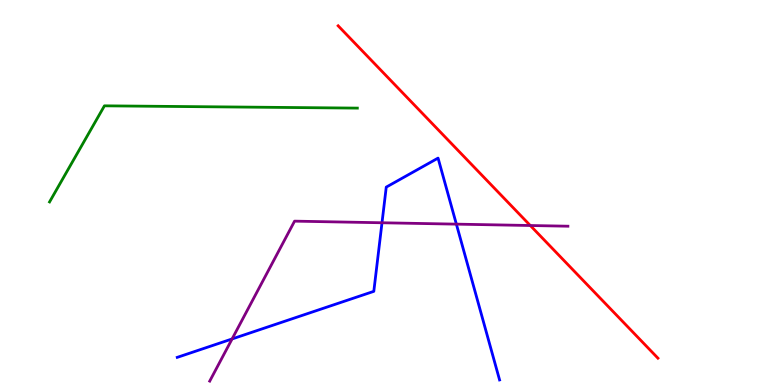[{'lines': ['blue', 'red'], 'intersections': []}, {'lines': ['green', 'red'], 'intersections': []}, {'lines': ['purple', 'red'], 'intersections': [{'x': 6.84, 'y': 4.14}]}, {'lines': ['blue', 'green'], 'intersections': []}, {'lines': ['blue', 'purple'], 'intersections': [{'x': 2.99, 'y': 1.2}, {'x': 4.93, 'y': 4.21}, {'x': 5.89, 'y': 4.18}]}, {'lines': ['green', 'purple'], 'intersections': []}]